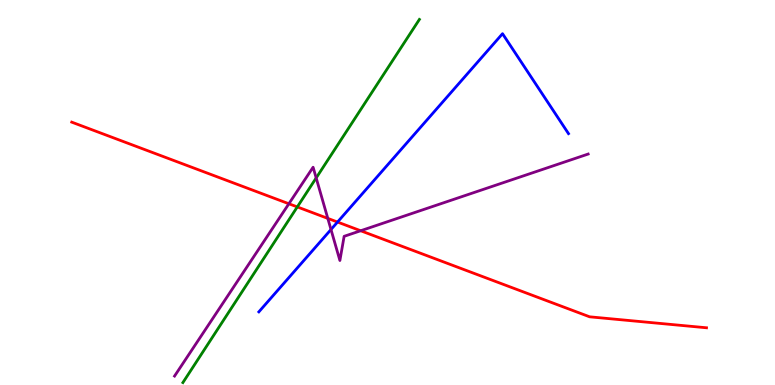[{'lines': ['blue', 'red'], 'intersections': [{'x': 4.36, 'y': 4.23}]}, {'lines': ['green', 'red'], 'intersections': [{'x': 3.84, 'y': 4.63}]}, {'lines': ['purple', 'red'], 'intersections': [{'x': 3.73, 'y': 4.71}, {'x': 4.23, 'y': 4.33}, {'x': 4.65, 'y': 4.01}]}, {'lines': ['blue', 'green'], 'intersections': []}, {'lines': ['blue', 'purple'], 'intersections': [{'x': 4.27, 'y': 4.04}]}, {'lines': ['green', 'purple'], 'intersections': [{'x': 4.08, 'y': 5.38}]}]